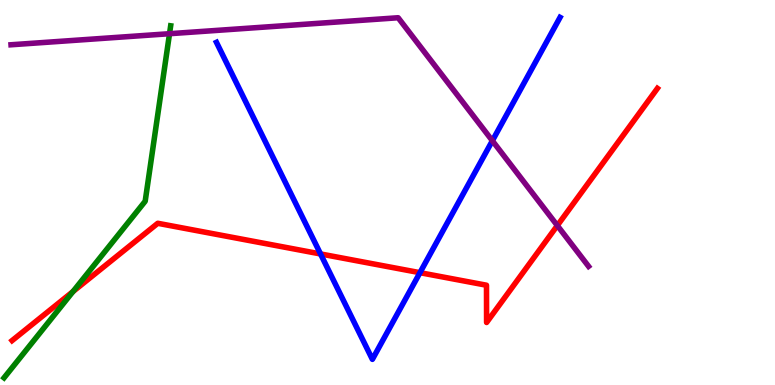[{'lines': ['blue', 'red'], 'intersections': [{'x': 4.14, 'y': 3.4}, {'x': 5.42, 'y': 2.92}]}, {'lines': ['green', 'red'], 'intersections': [{'x': 0.942, 'y': 2.43}]}, {'lines': ['purple', 'red'], 'intersections': [{'x': 7.19, 'y': 4.14}]}, {'lines': ['blue', 'green'], 'intersections': []}, {'lines': ['blue', 'purple'], 'intersections': [{'x': 6.35, 'y': 6.34}]}, {'lines': ['green', 'purple'], 'intersections': [{'x': 2.19, 'y': 9.12}]}]